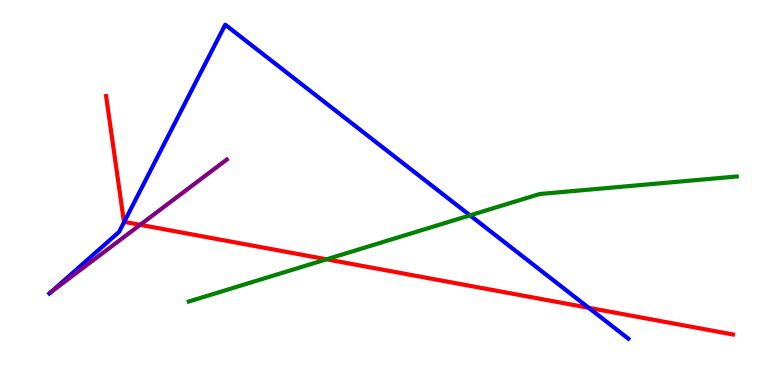[{'lines': ['blue', 'red'], 'intersections': [{'x': 1.6, 'y': 4.24}, {'x': 7.6, 'y': 2.01}]}, {'lines': ['green', 'red'], 'intersections': [{'x': 4.21, 'y': 3.26}]}, {'lines': ['purple', 'red'], 'intersections': [{'x': 1.81, 'y': 4.16}]}, {'lines': ['blue', 'green'], 'intersections': [{'x': 6.06, 'y': 4.41}]}, {'lines': ['blue', 'purple'], 'intersections': [{'x': 0.662, 'y': 2.42}]}, {'lines': ['green', 'purple'], 'intersections': []}]